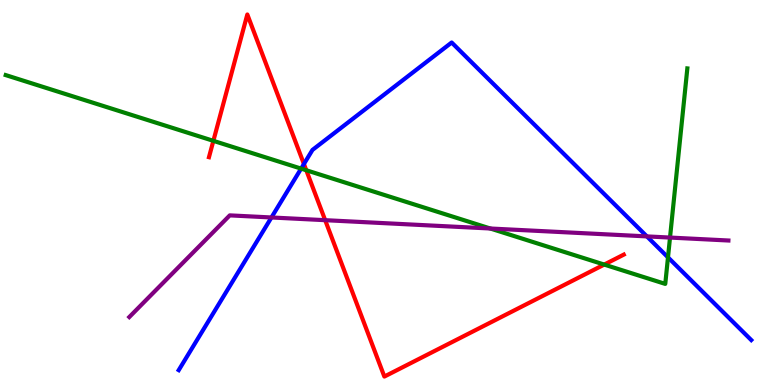[{'lines': ['blue', 'red'], 'intersections': [{'x': 3.92, 'y': 5.74}]}, {'lines': ['green', 'red'], 'intersections': [{'x': 2.75, 'y': 6.34}, {'x': 3.95, 'y': 5.58}, {'x': 7.8, 'y': 3.13}]}, {'lines': ['purple', 'red'], 'intersections': [{'x': 4.2, 'y': 4.28}]}, {'lines': ['blue', 'green'], 'intersections': [{'x': 3.89, 'y': 5.62}, {'x': 8.62, 'y': 3.32}]}, {'lines': ['blue', 'purple'], 'intersections': [{'x': 3.5, 'y': 4.35}, {'x': 8.35, 'y': 3.86}]}, {'lines': ['green', 'purple'], 'intersections': [{'x': 6.33, 'y': 4.06}, {'x': 8.65, 'y': 3.83}]}]